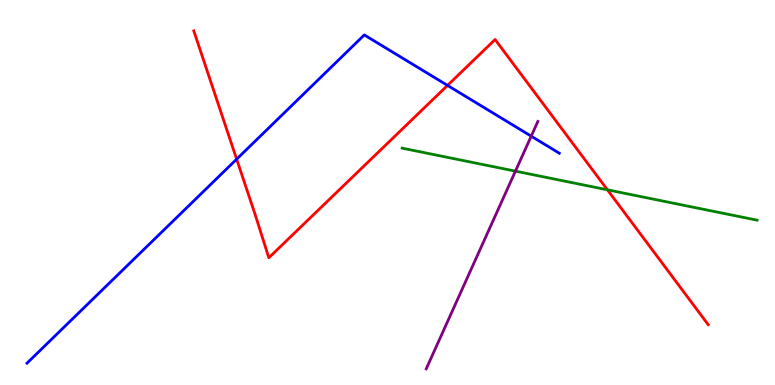[{'lines': ['blue', 'red'], 'intersections': [{'x': 3.05, 'y': 5.87}, {'x': 5.77, 'y': 7.78}]}, {'lines': ['green', 'red'], 'intersections': [{'x': 7.84, 'y': 5.07}]}, {'lines': ['purple', 'red'], 'intersections': []}, {'lines': ['blue', 'green'], 'intersections': []}, {'lines': ['blue', 'purple'], 'intersections': [{'x': 6.85, 'y': 6.46}]}, {'lines': ['green', 'purple'], 'intersections': [{'x': 6.65, 'y': 5.55}]}]